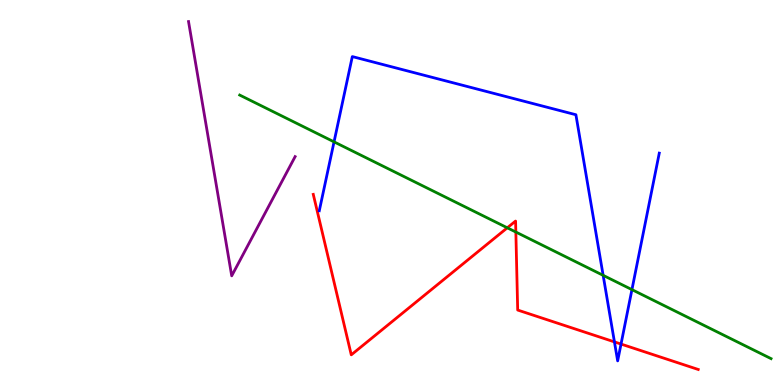[{'lines': ['blue', 'red'], 'intersections': [{'x': 7.93, 'y': 1.12}, {'x': 8.01, 'y': 1.06}]}, {'lines': ['green', 'red'], 'intersections': [{'x': 6.55, 'y': 4.08}, {'x': 6.66, 'y': 3.97}]}, {'lines': ['purple', 'red'], 'intersections': []}, {'lines': ['blue', 'green'], 'intersections': [{'x': 4.31, 'y': 6.32}, {'x': 7.78, 'y': 2.85}, {'x': 8.15, 'y': 2.48}]}, {'lines': ['blue', 'purple'], 'intersections': []}, {'lines': ['green', 'purple'], 'intersections': []}]